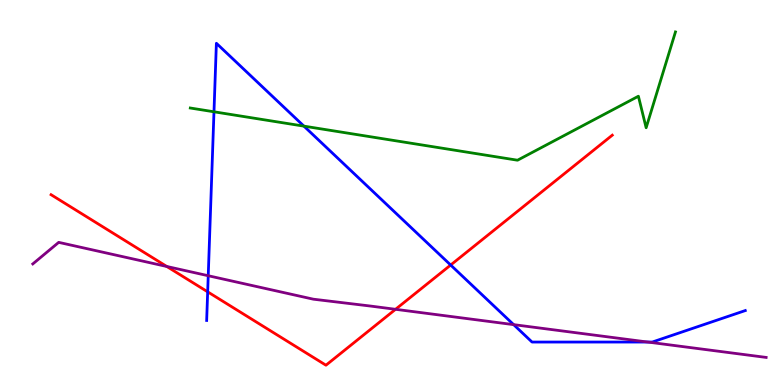[{'lines': ['blue', 'red'], 'intersections': [{'x': 2.68, 'y': 2.42}, {'x': 5.81, 'y': 3.12}]}, {'lines': ['green', 'red'], 'intersections': []}, {'lines': ['purple', 'red'], 'intersections': [{'x': 2.15, 'y': 3.08}, {'x': 5.1, 'y': 1.97}]}, {'lines': ['blue', 'green'], 'intersections': [{'x': 2.76, 'y': 7.1}, {'x': 3.92, 'y': 6.72}]}, {'lines': ['blue', 'purple'], 'intersections': [{'x': 2.69, 'y': 2.84}, {'x': 6.63, 'y': 1.57}, {'x': 8.36, 'y': 1.12}]}, {'lines': ['green', 'purple'], 'intersections': []}]